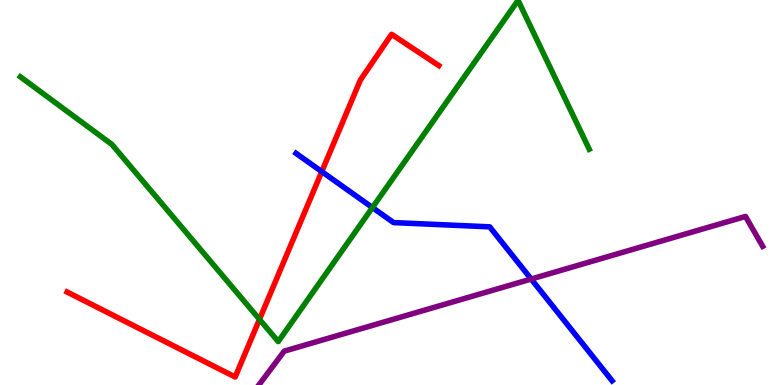[{'lines': ['blue', 'red'], 'intersections': [{'x': 4.15, 'y': 5.54}]}, {'lines': ['green', 'red'], 'intersections': [{'x': 3.35, 'y': 1.7}]}, {'lines': ['purple', 'red'], 'intersections': []}, {'lines': ['blue', 'green'], 'intersections': [{'x': 4.81, 'y': 4.61}]}, {'lines': ['blue', 'purple'], 'intersections': [{'x': 6.85, 'y': 2.75}]}, {'lines': ['green', 'purple'], 'intersections': []}]